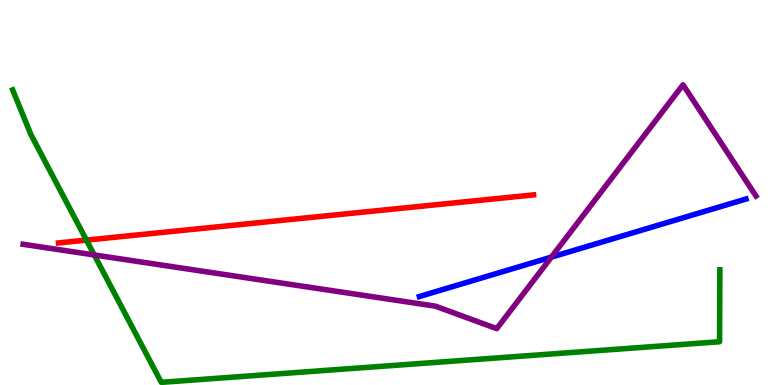[{'lines': ['blue', 'red'], 'intersections': []}, {'lines': ['green', 'red'], 'intersections': [{'x': 1.12, 'y': 3.76}]}, {'lines': ['purple', 'red'], 'intersections': []}, {'lines': ['blue', 'green'], 'intersections': []}, {'lines': ['blue', 'purple'], 'intersections': [{'x': 7.11, 'y': 3.32}]}, {'lines': ['green', 'purple'], 'intersections': [{'x': 1.22, 'y': 3.38}]}]